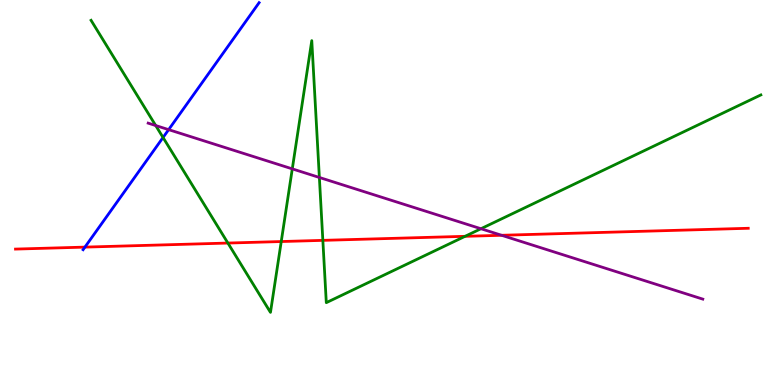[{'lines': ['blue', 'red'], 'intersections': [{'x': 1.1, 'y': 3.58}]}, {'lines': ['green', 'red'], 'intersections': [{'x': 2.94, 'y': 3.69}, {'x': 3.63, 'y': 3.73}, {'x': 4.17, 'y': 3.76}, {'x': 6.0, 'y': 3.86}]}, {'lines': ['purple', 'red'], 'intersections': [{'x': 6.47, 'y': 3.89}]}, {'lines': ['blue', 'green'], 'intersections': [{'x': 2.1, 'y': 6.43}]}, {'lines': ['blue', 'purple'], 'intersections': [{'x': 2.18, 'y': 6.63}]}, {'lines': ['green', 'purple'], 'intersections': [{'x': 2.01, 'y': 6.74}, {'x': 3.77, 'y': 5.61}, {'x': 4.12, 'y': 5.39}, {'x': 6.21, 'y': 4.06}]}]